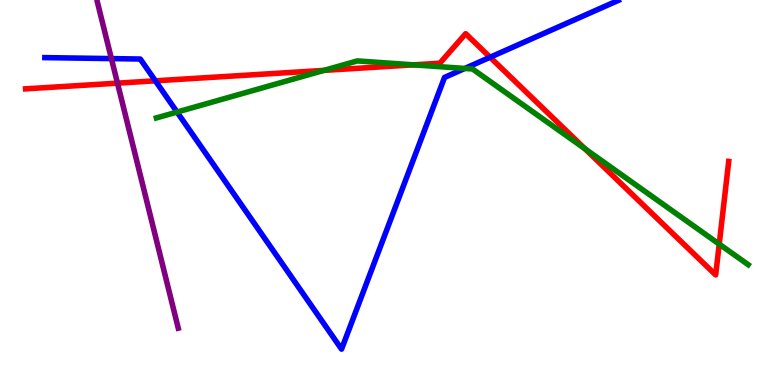[{'lines': ['blue', 'red'], 'intersections': [{'x': 2.0, 'y': 7.9}, {'x': 6.32, 'y': 8.51}]}, {'lines': ['green', 'red'], 'intersections': [{'x': 4.18, 'y': 8.17}, {'x': 5.34, 'y': 8.32}, {'x': 7.55, 'y': 6.13}, {'x': 9.28, 'y': 3.66}]}, {'lines': ['purple', 'red'], 'intersections': [{'x': 1.52, 'y': 7.84}]}, {'lines': ['blue', 'green'], 'intersections': [{'x': 2.28, 'y': 7.09}, {'x': 6.0, 'y': 8.22}]}, {'lines': ['blue', 'purple'], 'intersections': [{'x': 1.44, 'y': 8.48}]}, {'lines': ['green', 'purple'], 'intersections': []}]